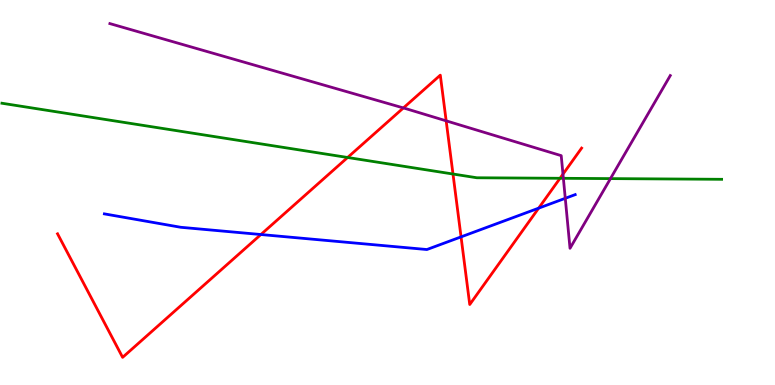[{'lines': ['blue', 'red'], 'intersections': [{'x': 3.37, 'y': 3.91}, {'x': 5.95, 'y': 3.85}, {'x': 6.95, 'y': 4.59}]}, {'lines': ['green', 'red'], 'intersections': [{'x': 4.49, 'y': 5.91}, {'x': 5.85, 'y': 5.48}, {'x': 7.23, 'y': 5.37}]}, {'lines': ['purple', 'red'], 'intersections': [{'x': 5.21, 'y': 7.2}, {'x': 5.76, 'y': 6.86}, {'x': 7.26, 'y': 5.48}]}, {'lines': ['blue', 'green'], 'intersections': []}, {'lines': ['blue', 'purple'], 'intersections': [{'x': 7.29, 'y': 4.85}]}, {'lines': ['green', 'purple'], 'intersections': [{'x': 7.27, 'y': 5.37}, {'x': 7.88, 'y': 5.36}]}]